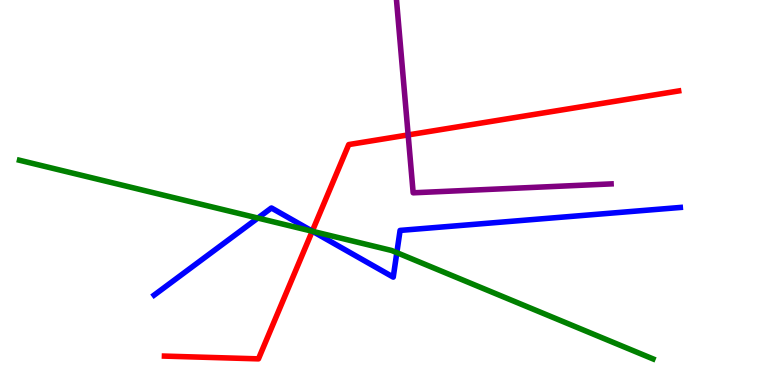[{'lines': ['blue', 'red'], 'intersections': [{'x': 4.03, 'y': 4.0}]}, {'lines': ['green', 'red'], 'intersections': [{'x': 4.03, 'y': 3.99}]}, {'lines': ['purple', 'red'], 'intersections': [{'x': 5.27, 'y': 6.5}]}, {'lines': ['blue', 'green'], 'intersections': [{'x': 3.33, 'y': 4.34}, {'x': 4.03, 'y': 3.99}, {'x': 5.12, 'y': 3.44}]}, {'lines': ['blue', 'purple'], 'intersections': []}, {'lines': ['green', 'purple'], 'intersections': []}]